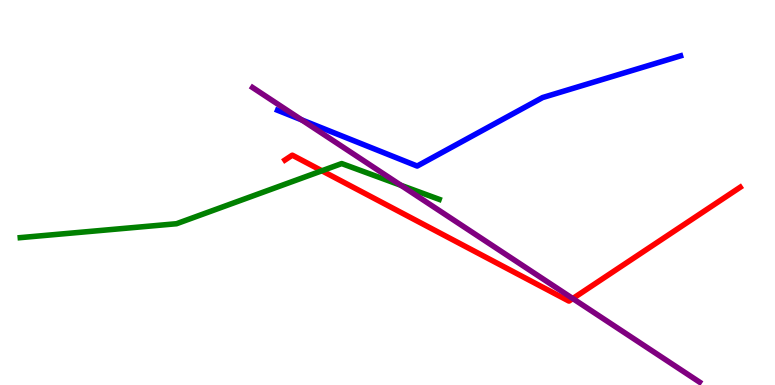[{'lines': ['blue', 'red'], 'intersections': []}, {'lines': ['green', 'red'], 'intersections': [{'x': 4.15, 'y': 5.56}]}, {'lines': ['purple', 'red'], 'intersections': [{'x': 7.39, 'y': 2.25}]}, {'lines': ['blue', 'green'], 'intersections': []}, {'lines': ['blue', 'purple'], 'intersections': [{'x': 3.89, 'y': 6.89}]}, {'lines': ['green', 'purple'], 'intersections': [{'x': 5.17, 'y': 5.19}]}]